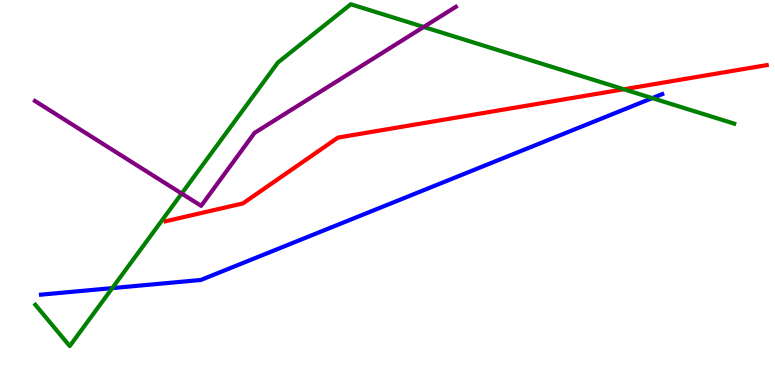[{'lines': ['blue', 'red'], 'intersections': []}, {'lines': ['green', 'red'], 'intersections': [{'x': 8.05, 'y': 7.68}]}, {'lines': ['purple', 'red'], 'intersections': []}, {'lines': ['blue', 'green'], 'intersections': [{'x': 1.45, 'y': 2.52}, {'x': 8.42, 'y': 7.45}]}, {'lines': ['blue', 'purple'], 'intersections': []}, {'lines': ['green', 'purple'], 'intersections': [{'x': 2.34, 'y': 4.97}, {'x': 5.47, 'y': 9.3}]}]